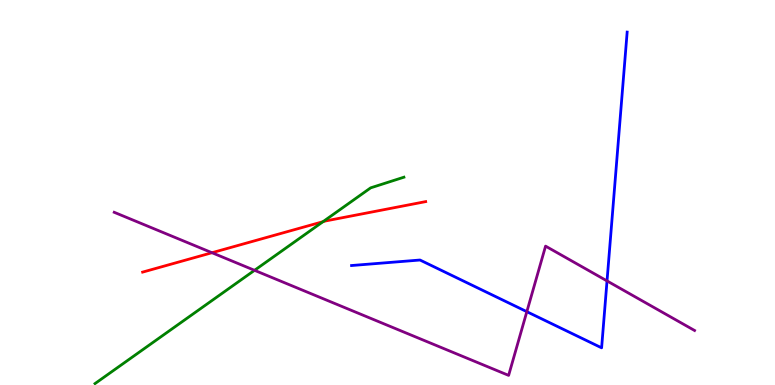[{'lines': ['blue', 'red'], 'intersections': []}, {'lines': ['green', 'red'], 'intersections': [{'x': 4.17, 'y': 4.24}]}, {'lines': ['purple', 'red'], 'intersections': [{'x': 2.74, 'y': 3.44}]}, {'lines': ['blue', 'green'], 'intersections': []}, {'lines': ['blue', 'purple'], 'intersections': [{'x': 6.8, 'y': 1.9}, {'x': 7.83, 'y': 2.7}]}, {'lines': ['green', 'purple'], 'intersections': [{'x': 3.28, 'y': 2.98}]}]